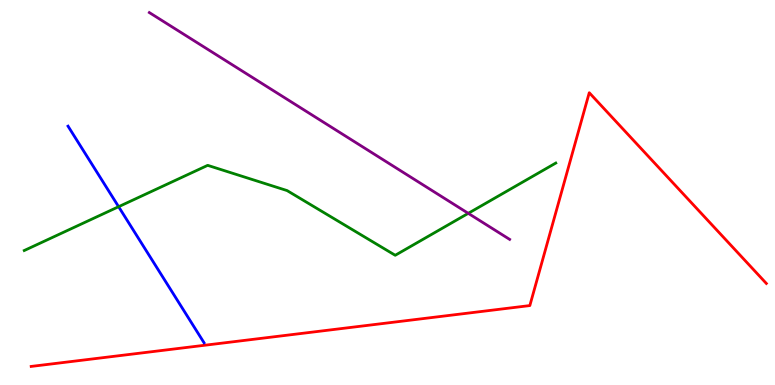[{'lines': ['blue', 'red'], 'intersections': []}, {'lines': ['green', 'red'], 'intersections': []}, {'lines': ['purple', 'red'], 'intersections': []}, {'lines': ['blue', 'green'], 'intersections': [{'x': 1.53, 'y': 4.63}]}, {'lines': ['blue', 'purple'], 'intersections': []}, {'lines': ['green', 'purple'], 'intersections': [{'x': 6.04, 'y': 4.46}]}]